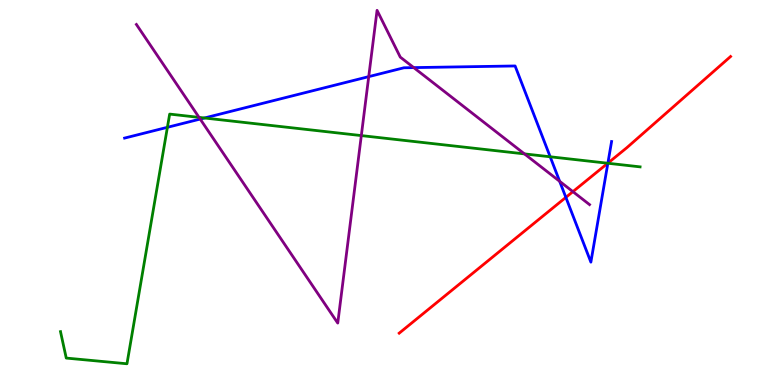[{'lines': ['blue', 'red'], 'intersections': [{'x': 7.3, 'y': 4.87}, {'x': 7.84, 'y': 5.76}]}, {'lines': ['green', 'red'], 'intersections': [{'x': 7.84, 'y': 5.76}]}, {'lines': ['purple', 'red'], 'intersections': [{'x': 7.39, 'y': 5.02}]}, {'lines': ['blue', 'green'], 'intersections': [{'x': 2.16, 'y': 6.69}, {'x': 2.64, 'y': 6.94}, {'x': 7.1, 'y': 5.93}, {'x': 7.84, 'y': 5.76}]}, {'lines': ['blue', 'purple'], 'intersections': [{'x': 2.58, 'y': 6.91}, {'x': 4.76, 'y': 8.01}, {'x': 5.34, 'y': 8.24}, {'x': 7.22, 'y': 5.29}]}, {'lines': ['green', 'purple'], 'intersections': [{'x': 2.57, 'y': 6.95}, {'x': 4.66, 'y': 6.48}, {'x': 6.77, 'y': 6.0}]}]